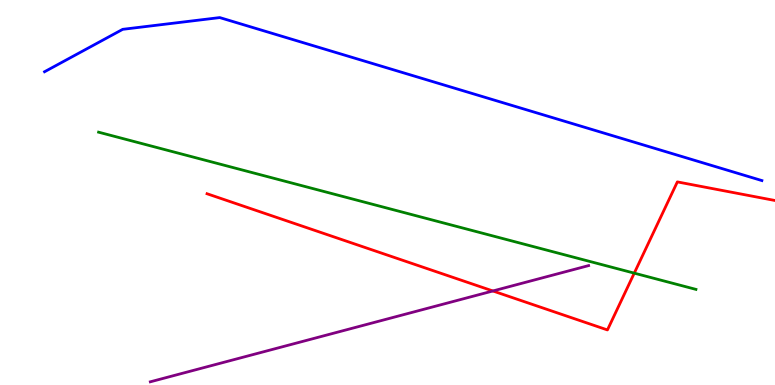[{'lines': ['blue', 'red'], 'intersections': []}, {'lines': ['green', 'red'], 'intersections': [{'x': 8.18, 'y': 2.91}]}, {'lines': ['purple', 'red'], 'intersections': [{'x': 6.36, 'y': 2.44}]}, {'lines': ['blue', 'green'], 'intersections': []}, {'lines': ['blue', 'purple'], 'intersections': []}, {'lines': ['green', 'purple'], 'intersections': []}]